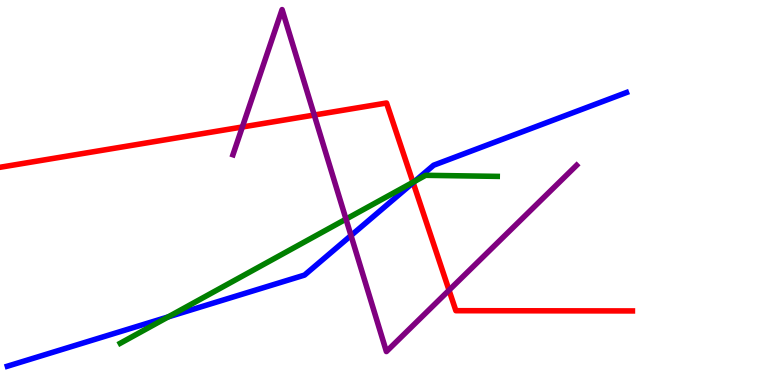[{'lines': ['blue', 'red'], 'intersections': [{'x': 5.33, 'y': 5.26}]}, {'lines': ['green', 'red'], 'intersections': [{'x': 5.33, 'y': 5.27}]}, {'lines': ['purple', 'red'], 'intersections': [{'x': 3.13, 'y': 6.7}, {'x': 4.05, 'y': 7.01}, {'x': 5.79, 'y': 2.46}]}, {'lines': ['blue', 'green'], 'intersections': [{'x': 2.17, 'y': 1.77}, {'x': 5.35, 'y': 5.29}]}, {'lines': ['blue', 'purple'], 'intersections': [{'x': 4.53, 'y': 3.88}]}, {'lines': ['green', 'purple'], 'intersections': [{'x': 4.46, 'y': 4.31}]}]